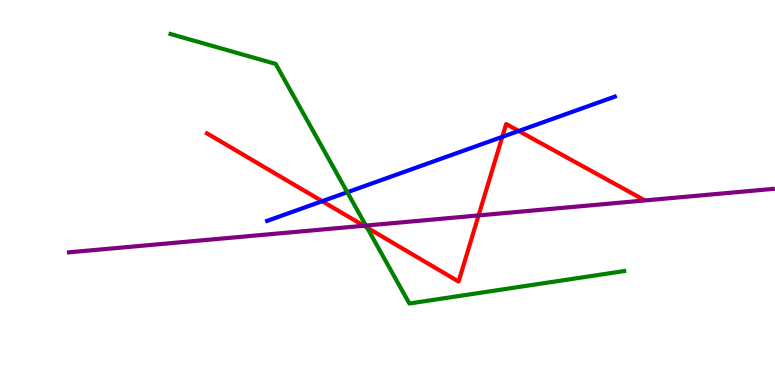[{'lines': ['blue', 'red'], 'intersections': [{'x': 4.16, 'y': 4.77}, {'x': 6.48, 'y': 6.45}, {'x': 6.69, 'y': 6.6}]}, {'lines': ['green', 'red'], 'intersections': [{'x': 4.74, 'y': 4.09}]}, {'lines': ['purple', 'red'], 'intersections': [{'x': 4.69, 'y': 4.14}, {'x': 6.18, 'y': 4.4}]}, {'lines': ['blue', 'green'], 'intersections': [{'x': 4.48, 'y': 5.01}]}, {'lines': ['blue', 'purple'], 'intersections': []}, {'lines': ['green', 'purple'], 'intersections': [{'x': 4.72, 'y': 4.14}]}]